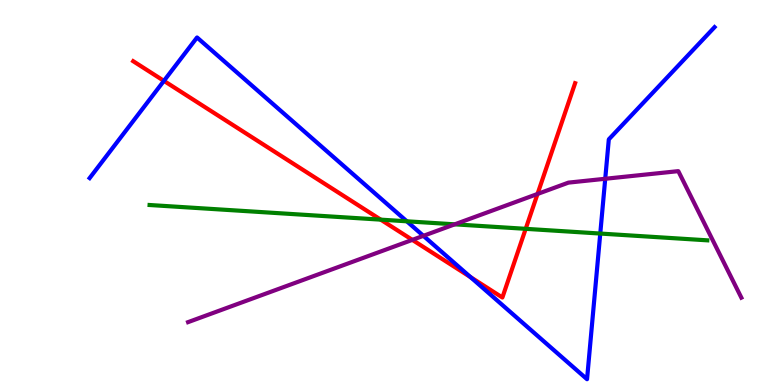[{'lines': ['blue', 'red'], 'intersections': [{'x': 2.11, 'y': 7.9}, {'x': 6.07, 'y': 2.8}]}, {'lines': ['green', 'red'], 'intersections': [{'x': 4.91, 'y': 4.29}, {'x': 6.78, 'y': 4.06}]}, {'lines': ['purple', 'red'], 'intersections': [{'x': 5.32, 'y': 3.77}, {'x': 6.94, 'y': 4.96}]}, {'lines': ['blue', 'green'], 'intersections': [{'x': 5.25, 'y': 4.25}, {'x': 7.75, 'y': 3.93}]}, {'lines': ['blue', 'purple'], 'intersections': [{'x': 5.46, 'y': 3.87}, {'x': 7.81, 'y': 5.36}]}, {'lines': ['green', 'purple'], 'intersections': [{'x': 5.87, 'y': 4.17}]}]